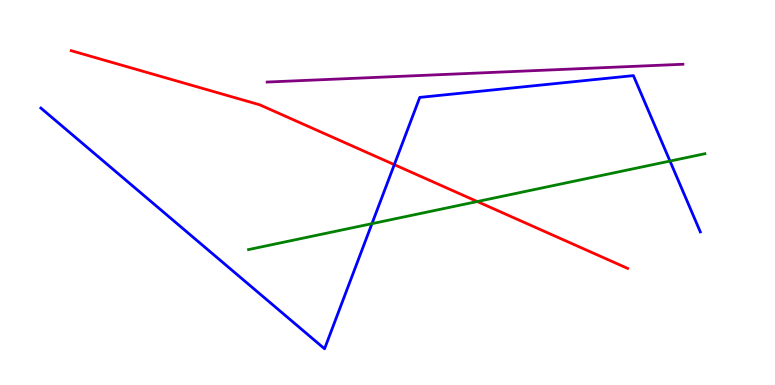[{'lines': ['blue', 'red'], 'intersections': [{'x': 5.09, 'y': 5.72}]}, {'lines': ['green', 'red'], 'intersections': [{'x': 6.16, 'y': 4.77}]}, {'lines': ['purple', 'red'], 'intersections': []}, {'lines': ['blue', 'green'], 'intersections': [{'x': 4.8, 'y': 4.19}, {'x': 8.64, 'y': 5.82}]}, {'lines': ['blue', 'purple'], 'intersections': []}, {'lines': ['green', 'purple'], 'intersections': []}]